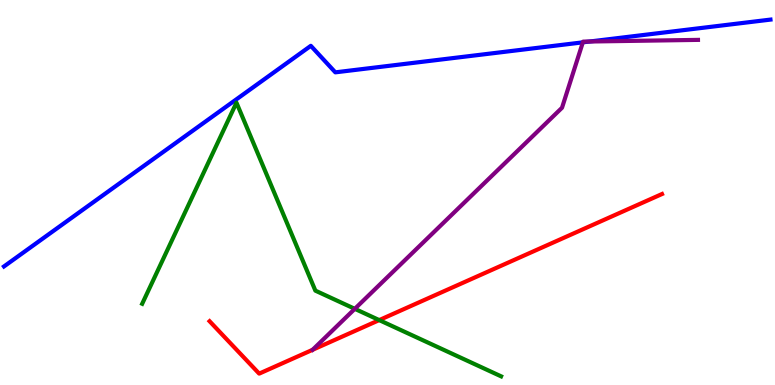[{'lines': ['blue', 'red'], 'intersections': []}, {'lines': ['green', 'red'], 'intersections': [{'x': 4.89, 'y': 1.69}]}, {'lines': ['purple', 'red'], 'intersections': []}, {'lines': ['blue', 'green'], 'intersections': []}, {'lines': ['blue', 'purple'], 'intersections': [{'x': 7.52, 'y': 8.9}, {'x': 7.61, 'y': 8.92}]}, {'lines': ['green', 'purple'], 'intersections': [{'x': 4.58, 'y': 1.98}]}]